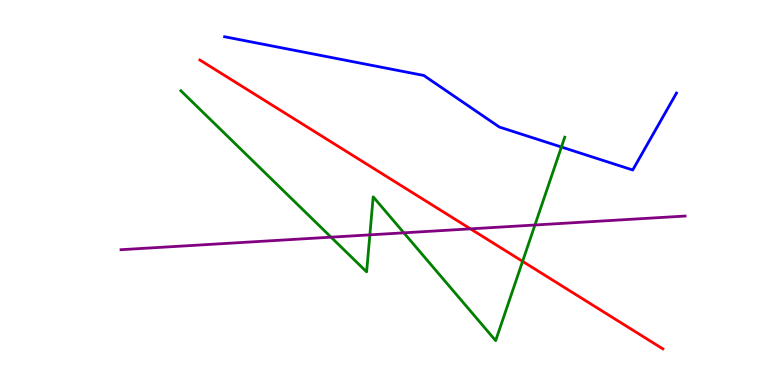[{'lines': ['blue', 'red'], 'intersections': []}, {'lines': ['green', 'red'], 'intersections': [{'x': 6.74, 'y': 3.21}]}, {'lines': ['purple', 'red'], 'intersections': [{'x': 6.07, 'y': 4.06}]}, {'lines': ['blue', 'green'], 'intersections': [{'x': 7.24, 'y': 6.18}]}, {'lines': ['blue', 'purple'], 'intersections': []}, {'lines': ['green', 'purple'], 'intersections': [{'x': 4.27, 'y': 3.84}, {'x': 4.77, 'y': 3.9}, {'x': 5.21, 'y': 3.95}, {'x': 6.9, 'y': 4.16}]}]